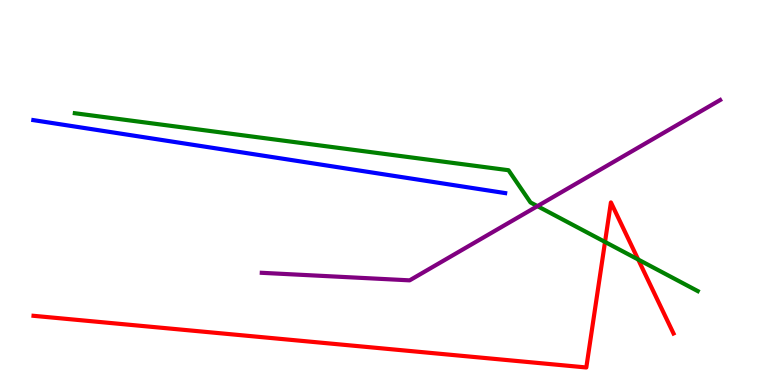[{'lines': ['blue', 'red'], 'intersections': []}, {'lines': ['green', 'red'], 'intersections': [{'x': 7.81, 'y': 3.72}, {'x': 8.23, 'y': 3.26}]}, {'lines': ['purple', 'red'], 'intersections': []}, {'lines': ['blue', 'green'], 'intersections': []}, {'lines': ['blue', 'purple'], 'intersections': []}, {'lines': ['green', 'purple'], 'intersections': [{'x': 6.93, 'y': 4.65}]}]